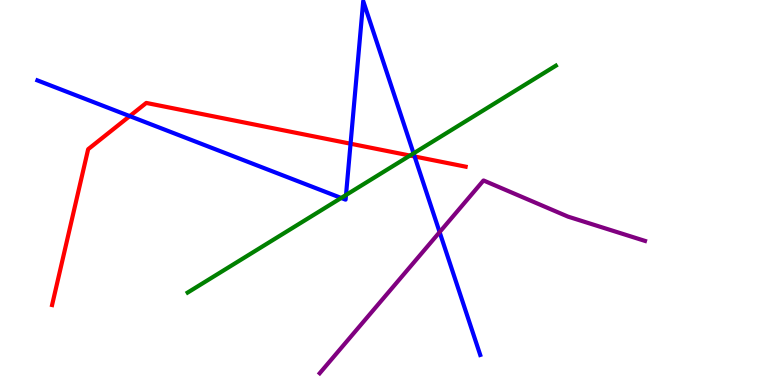[{'lines': ['blue', 'red'], 'intersections': [{'x': 1.67, 'y': 6.98}, {'x': 4.52, 'y': 6.27}, {'x': 5.35, 'y': 5.94}]}, {'lines': ['green', 'red'], 'intersections': [{'x': 5.29, 'y': 5.96}]}, {'lines': ['purple', 'red'], 'intersections': []}, {'lines': ['blue', 'green'], 'intersections': [{'x': 4.4, 'y': 4.86}, {'x': 4.46, 'y': 4.94}, {'x': 5.34, 'y': 6.02}]}, {'lines': ['blue', 'purple'], 'intersections': [{'x': 5.67, 'y': 3.97}]}, {'lines': ['green', 'purple'], 'intersections': []}]